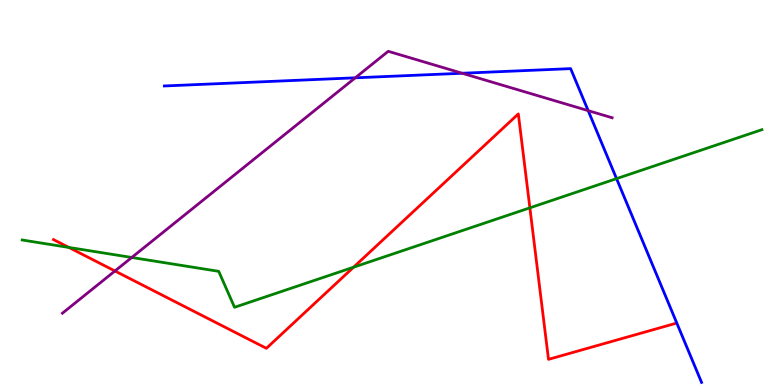[{'lines': ['blue', 'red'], 'intersections': []}, {'lines': ['green', 'red'], 'intersections': [{'x': 0.888, 'y': 3.57}, {'x': 4.56, 'y': 3.06}, {'x': 6.84, 'y': 4.6}]}, {'lines': ['purple', 'red'], 'intersections': [{'x': 1.48, 'y': 2.96}]}, {'lines': ['blue', 'green'], 'intersections': [{'x': 7.96, 'y': 5.36}]}, {'lines': ['blue', 'purple'], 'intersections': [{'x': 4.58, 'y': 7.98}, {'x': 5.96, 'y': 8.1}, {'x': 7.59, 'y': 7.13}]}, {'lines': ['green', 'purple'], 'intersections': [{'x': 1.7, 'y': 3.31}]}]